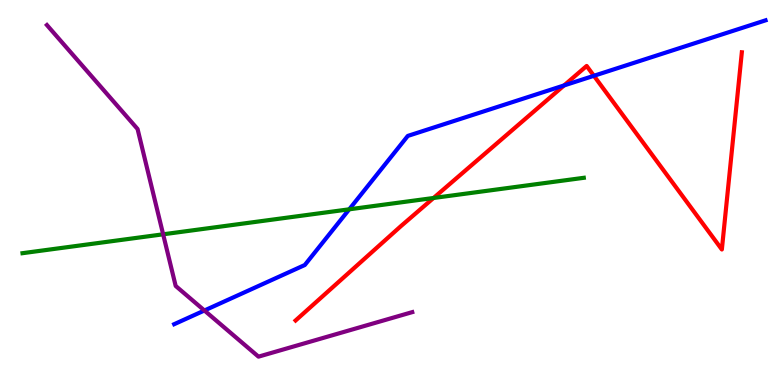[{'lines': ['blue', 'red'], 'intersections': [{'x': 7.28, 'y': 7.78}, {'x': 7.66, 'y': 8.03}]}, {'lines': ['green', 'red'], 'intersections': [{'x': 5.59, 'y': 4.86}]}, {'lines': ['purple', 'red'], 'intersections': []}, {'lines': ['blue', 'green'], 'intersections': [{'x': 4.51, 'y': 4.56}]}, {'lines': ['blue', 'purple'], 'intersections': [{'x': 2.64, 'y': 1.94}]}, {'lines': ['green', 'purple'], 'intersections': [{'x': 2.11, 'y': 3.91}]}]